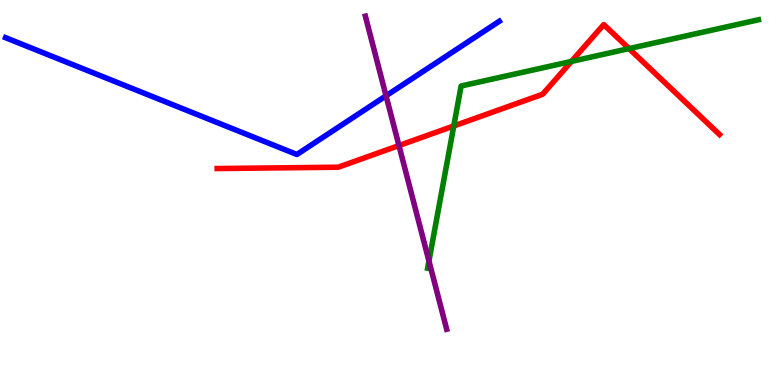[{'lines': ['blue', 'red'], 'intersections': []}, {'lines': ['green', 'red'], 'intersections': [{'x': 5.86, 'y': 6.73}, {'x': 7.37, 'y': 8.4}, {'x': 8.12, 'y': 8.74}]}, {'lines': ['purple', 'red'], 'intersections': [{'x': 5.15, 'y': 6.22}]}, {'lines': ['blue', 'green'], 'intersections': []}, {'lines': ['blue', 'purple'], 'intersections': [{'x': 4.98, 'y': 7.51}]}, {'lines': ['green', 'purple'], 'intersections': [{'x': 5.53, 'y': 3.22}]}]